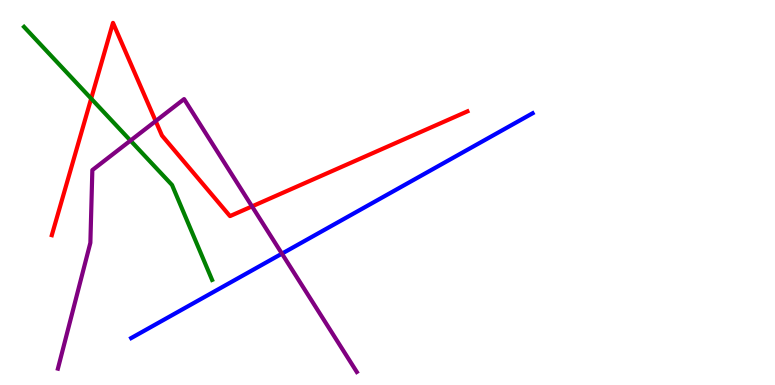[{'lines': ['blue', 'red'], 'intersections': []}, {'lines': ['green', 'red'], 'intersections': [{'x': 1.18, 'y': 7.44}]}, {'lines': ['purple', 'red'], 'intersections': [{'x': 2.01, 'y': 6.85}, {'x': 3.25, 'y': 4.64}]}, {'lines': ['blue', 'green'], 'intersections': []}, {'lines': ['blue', 'purple'], 'intersections': [{'x': 3.64, 'y': 3.41}]}, {'lines': ['green', 'purple'], 'intersections': [{'x': 1.68, 'y': 6.35}]}]